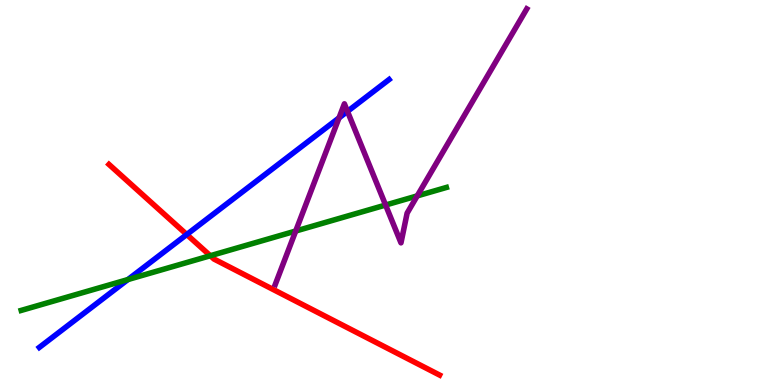[{'lines': ['blue', 'red'], 'intersections': [{'x': 2.41, 'y': 3.91}]}, {'lines': ['green', 'red'], 'intersections': [{'x': 2.71, 'y': 3.36}]}, {'lines': ['purple', 'red'], 'intersections': []}, {'lines': ['blue', 'green'], 'intersections': [{'x': 1.65, 'y': 2.74}]}, {'lines': ['blue', 'purple'], 'intersections': [{'x': 4.37, 'y': 6.94}, {'x': 4.48, 'y': 7.11}]}, {'lines': ['green', 'purple'], 'intersections': [{'x': 3.82, 'y': 4.0}, {'x': 4.98, 'y': 4.67}, {'x': 5.38, 'y': 4.91}]}]